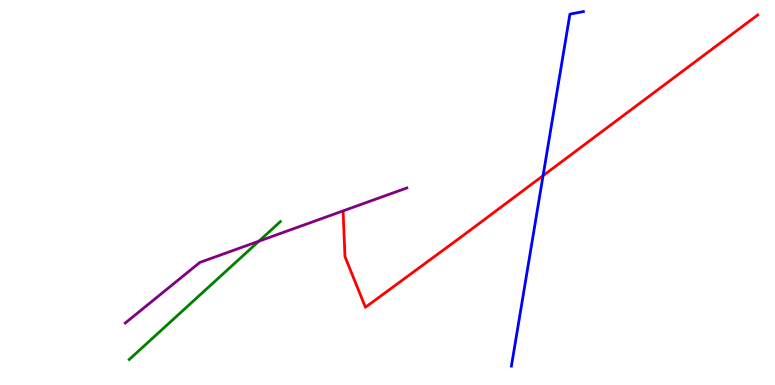[{'lines': ['blue', 'red'], 'intersections': [{'x': 7.01, 'y': 5.44}]}, {'lines': ['green', 'red'], 'intersections': []}, {'lines': ['purple', 'red'], 'intersections': []}, {'lines': ['blue', 'green'], 'intersections': []}, {'lines': ['blue', 'purple'], 'intersections': []}, {'lines': ['green', 'purple'], 'intersections': [{'x': 3.34, 'y': 3.74}]}]